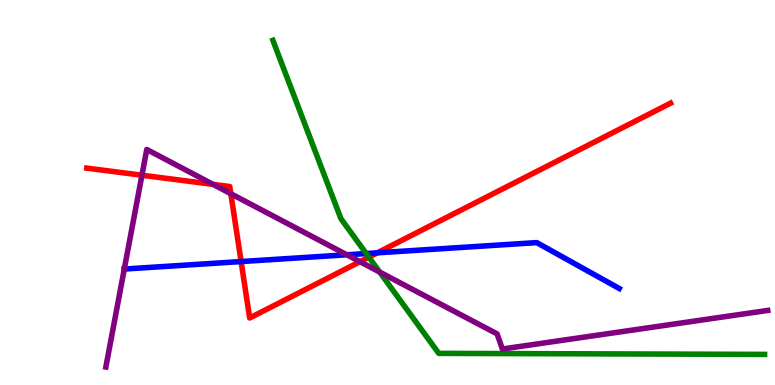[{'lines': ['blue', 'red'], 'intersections': [{'x': 3.11, 'y': 3.21}, {'x': 4.87, 'y': 3.43}]}, {'lines': ['green', 'red'], 'intersections': [{'x': 4.76, 'y': 3.32}]}, {'lines': ['purple', 'red'], 'intersections': [{'x': 1.83, 'y': 5.45}, {'x': 2.75, 'y': 5.21}, {'x': 2.98, 'y': 4.97}, {'x': 4.64, 'y': 3.2}]}, {'lines': ['blue', 'green'], 'intersections': [{'x': 4.73, 'y': 3.41}]}, {'lines': ['blue', 'purple'], 'intersections': [{'x': 1.6, 'y': 3.01}, {'x': 4.48, 'y': 3.38}]}, {'lines': ['green', 'purple'], 'intersections': [{'x': 4.9, 'y': 2.93}]}]